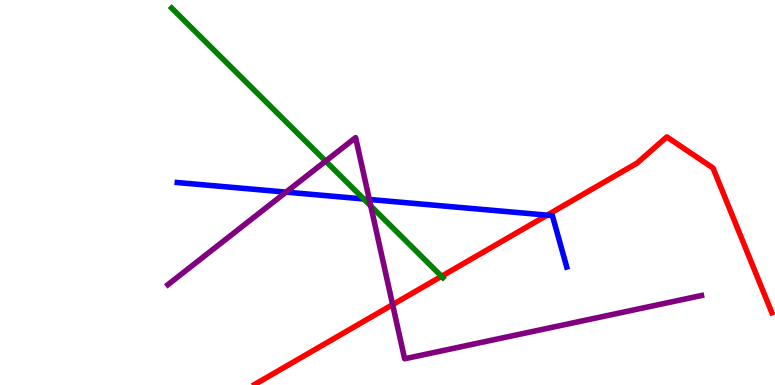[{'lines': ['blue', 'red'], 'intersections': [{'x': 7.06, 'y': 4.41}]}, {'lines': ['green', 'red'], 'intersections': [{'x': 5.7, 'y': 2.82}]}, {'lines': ['purple', 'red'], 'intersections': [{'x': 5.07, 'y': 2.09}]}, {'lines': ['blue', 'green'], 'intersections': [{'x': 4.69, 'y': 4.83}]}, {'lines': ['blue', 'purple'], 'intersections': [{'x': 3.69, 'y': 5.01}, {'x': 4.77, 'y': 4.82}]}, {'lines': ['green', 'purple'], 'intersections': [{'x': 4.2, 'y': 5.82}, {'x': 4.78, 'y': 4.65}]}]